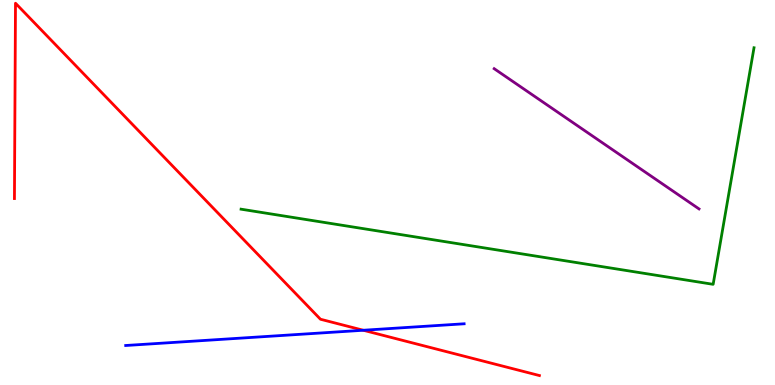[{'lines': ['blue', 'red'], 'intersections': [{'x': 4.69, 'y': 1.42}]}, {'lines': ['green', 'red'], 'intersections': []}, {'lines': ['purple', 'red'], 'intersections': []}, {'lines': ['blue', 'green'], 'intersections': []}, {'lines': ['blue', 'purple'], 'intersections': []}, {'lines': ['green', 'purple'], 'intersections': []}]